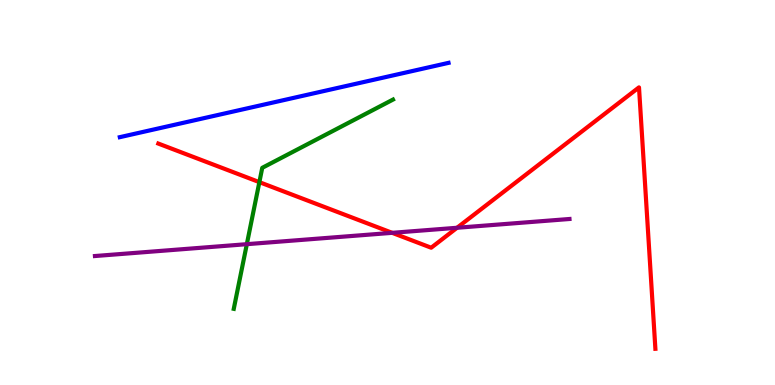[{'lines': ['blue', 'red'], 'intersections': []}, {'lines': ['green', 'red'], 'intersections': [{'x': 3.35, 'y': 5.27}]}, {'lines': ['purple', 'red'], 'intersections': [{'x': 5.06, 'y': 3.95}, {'x': 5.9, 'y': 4.08}]}, {'lines': ['blue', 'green'], 'intersections': []}, {'lines': ['blue', 'purple'], 'intersections': []}, {'lines': ['green', 'purple'], 'intersections': [{'x': 3.18, 'y': 3.66}]}]